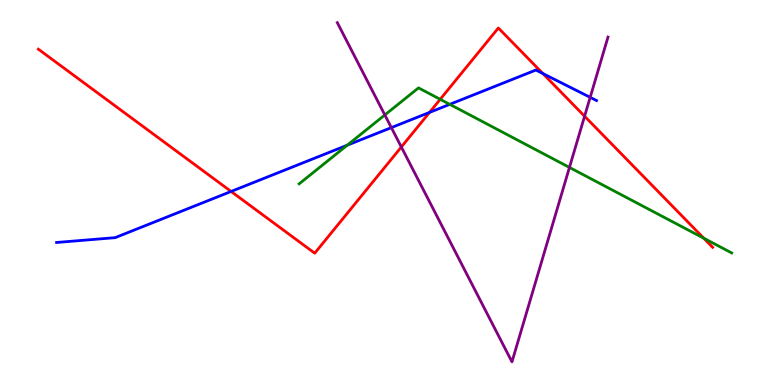[{'lines': ['blue', 'red'], 'intersections': [{'x': 2.98, 'y': 5.03}, {'x': 5.54, 'y': 7.08}, {'x': 7.0, 'y': 8.09}]}, {'lines': ['green', 'red'], 'intersections': [{'x': 5.68, 'y': 7.42}, {'x': 9.08, 'y': 3.81}]}, {'lines': ['purple', 'red'], 'intersections': [{'x': 5.18, 'y': 6.18}, {'x': 7.54, 'y': 6.98}]}, {'lines': ['blue', 'green'], 'intersections': [{'x': 4.48, 'y': 6.23}, {'x': 5.8, 'y': 7.29}]}, {'lines': ['blue', 'purple'], 'intersections': [{'x': 5.05, 'y': 6.69}, {'x': 7.62, 'y': 7.47}]}, {'lines': ['green', 'purple'], 'intersections': [{'x': 4.97, 'y': 7.01}, {'x': 7.35, 'y': 5.65}]}]